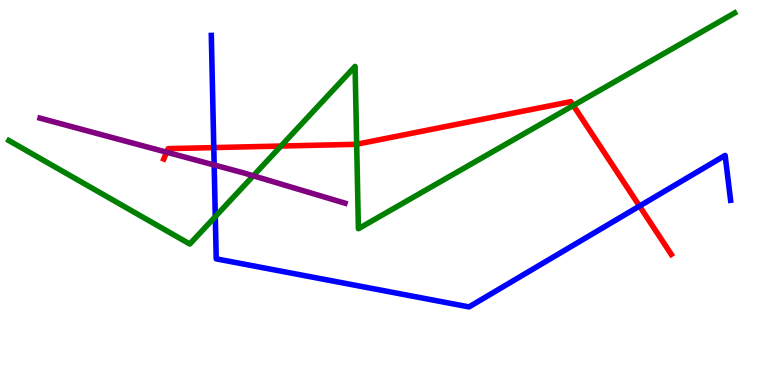[{'lines': ['blue', 'red'], 'intersections': [{'x': 2.76, 'y': 6.17}, {'x': 8.25, 'y': 4.65}]}, {'lines': ['green', 'red'], 'intersections': [{'x': 3.63, 'y': 6.21}, {'x': 4.6, 'y': 6.25}, {'x': 7.4, 'y': 7.26}]}, {'lines': ['purple', 'red'], 'intersections': [{'x': 2.15, 'y': 6.05}]}, {'lines': ['blue', 'green'], 'intersections': [{'x': 2.78, 'y': 4.37}]}, {'lines': ['blue', 'purple'], 'intersections': [{'x': 2.76, 'y': 5.71}]}, {'lines': ['green', 'purple'], 'intersections': [{'x': 3.27, 'y': 5.43}]}]